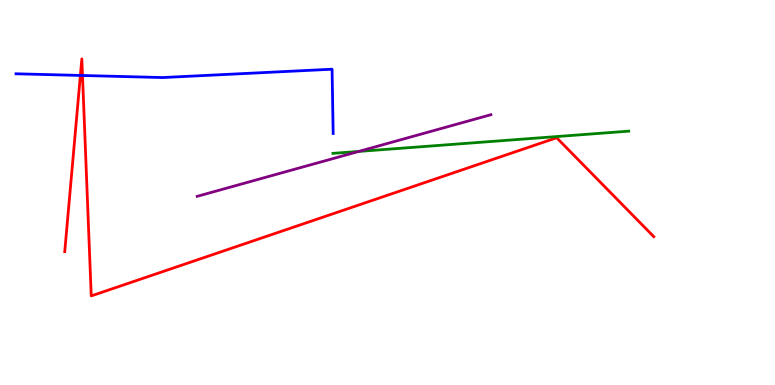[{'lines': ['blue', 'red'], 'intersections': [{'x': 1.04, 'y': 8.04}, {'x': 1.06, 'y': 8.04}]}, {'lines': ['green', 'red'], 'intersections': []}, {'lines': ['purple', 'red'], 'intersections': []}, {'lines': ['blue', 'green'], 'intersections': []}, {'lines': ['blue', 'purple'], 'intersections': []}, {'lines': ['green', 'purple'], 'intersections': [{'x': 4.63, 'y': 6.07}]}]